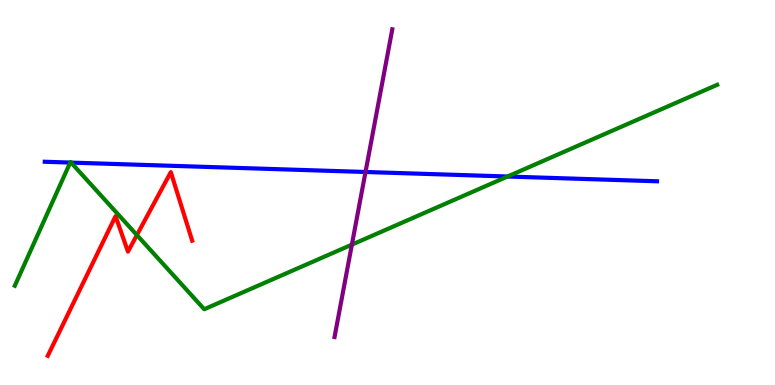[{'lines': ['blue', 'red'], 'intersections': []}, {'lines': ['green', 'red'], 'intersections': [{'x': 1.77, 'y': 3.89}]}, {'lines': ['purple', 'red'], 'intersections': []}, {'lines': ['blue', 'green'], 'intersections': [{'x': 0.906, 'y': 5.78}, {'x': 0.917, 'y': 5.78}, {'x': 6.55, 'y': 5.42}]}, {'lines': ['blue', 'purple'], 'intersections': [{'x': 4.72, 'y': 5.53}]}, {'lines': ['green', 'purple'], 'intersections': [{'x': 4.54, 'y': 3.65}]}]